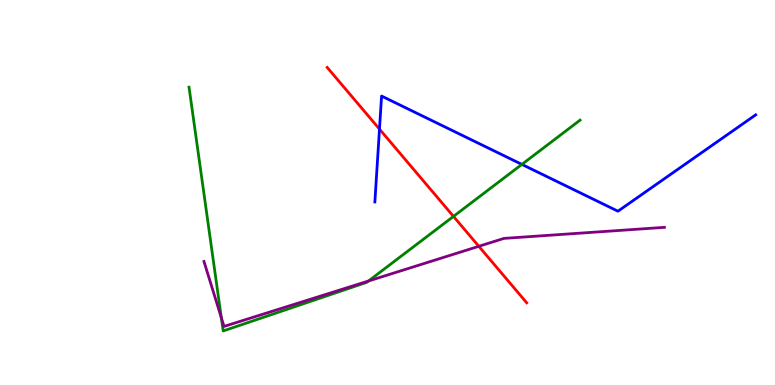[{'lines': ['blue', 'red'], 'intersections': [{'x': 4.9, 'y': 6.65}]}, {'lines': ['green', 'red'], 'intersections': [{'x': 5.85, 'y': 4.38}]}, {'lines': ['purple', 'red'], 'intersections': [{'x': 6.18, 'y': 3.6}]}, {'lines': ['blue', 'green'], 'intersections': [{'x': 6.73, 'y': 5.73}]}, {'lines': ['blue', 'purple'], 'intersections': []}, {'lines': ['green', 'purple'], 'intersections': [{'x': 2.86, 'y': 1.75}, {'x': 4.76, 'y': 2.7}]}]